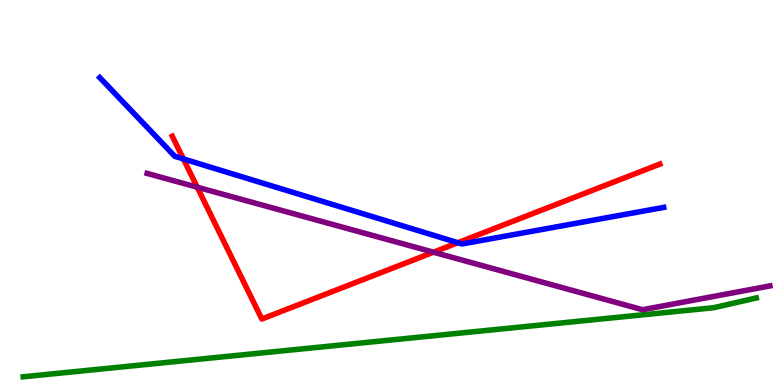[{'lines': ['blue', 'red'], 'intersections': [{'x': 2.37, 'y': 5.87}, {'x': 5.91, 'y': 3.7}]}, {'lines': ['green', 'red'], 'intersections': []}, {'lines': ['purple', 'red'], 'intersections': [{'x': 2.55, 'y': 5.14}, {'x': 5.59, 'y': 3.45}]}, {'lines': ['blue', 'green'], 'intersections': []}, {'lines': ['blue', 'purple'], 'intersections': []}, {'lines': ['green', 'purple'], 'intersections': []}]